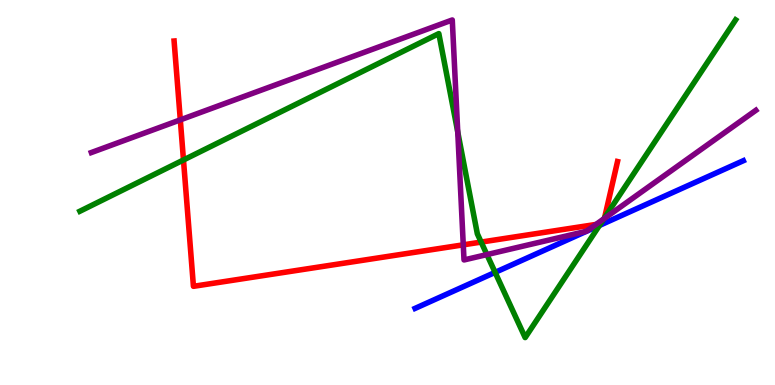[{'lines': ['blue', 'red'], 'intersections': []}, {'lines': ['green', 'red'], 'intersections': [{'x': 2.37, 'y': 5.84}, {'x': 6.21, 'y': 3.71}, {'x': 7.75, 'y': 4.19}, {'x': 7.8, 'y': 4.35}]}, {'lines': ['purple', 'red'], 'intersections': [{'x': 2.33, 'y': 6.89}, {'x': 5.98, 'y': 3.64}, {'x': 7.69, 'y': 4.17}, {'x': 7.8, 'y': 4.33}]}, {'lines': ['blue', 'green'], 'intersections': [{'x': 6.39, 'y': 2.93}, {'x': 7.73, 'y': 4.14}]}, {'lines': ['blue', 'purple'], 'intersections': []}, {'lines': ['green', 'purple'], 'intersections': [{'x': 5.91, 'y': 6.57}, {'x': 6.28, 'y': 3.39}, {'x': 7.79, 'y': 4.32}]}]